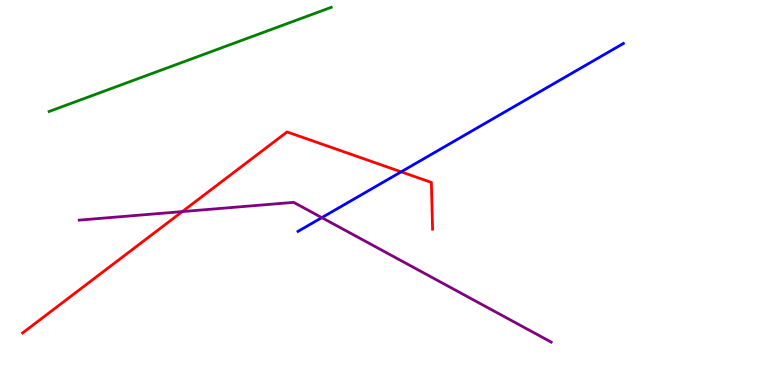[{'lines': ['blue', 'red'], 'intersections': [{'x': 5.18, 'y': 5.54}]}, {'lines': ['green', 'red'], 'intersections': []}, {'lines': ['purple', 'red'], 'intersections': [{'x': 2.35, 'y': 4.5}]}, {'lines': ['blue', 'green'], 'intersections': []}, {'lines': ['blue', 'purple'], 'intersections': [{'x': 4.15, 'y': 4.35}]}, {'lines': ['green', 'purple'], 'intersections': []}]